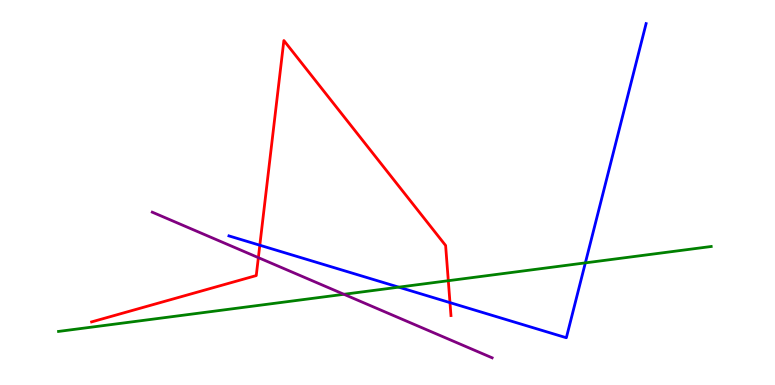[{'lines': ['blue', 'red'], 'intersections': [{'x': 3.35, 'y': 3.63}, {'x': 5.81, 'y': 2.14}]}, {'lines': ['green', 'red'], 'intersections': [{'x': 5.78, 'y': 2.71}]}, {'lines': ['purple', 'red'], 'intersections': [{'x': 3.33, 'y': 3.31}]}, {'lines': ['blue', 'green'], 'intersections': [{'x': 5.15, 'y': 2.54}, {'x': 7.55, 'y': 3.17}]}, {'lines': ['blue', 'purple'], 'intersections': []}, {'lines': ['green', 'purple'], 'intersections': [{'x': 4.44, 'y': 2.36}]}]